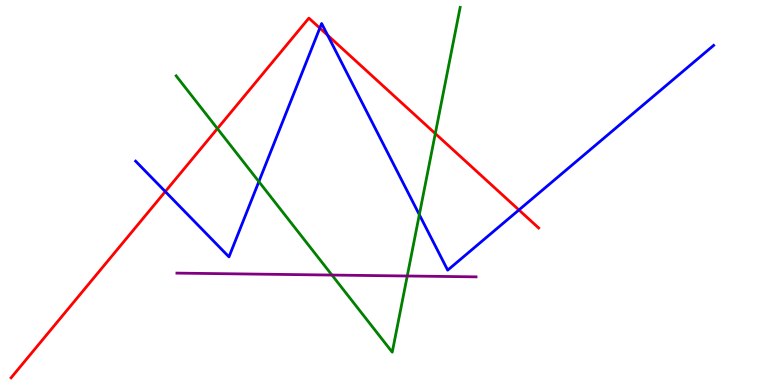[{'lines': ['blue', 'red'], 'intersections': [{'x': 2.13, 'y': 5.02}, {'x': 4.13, 'y': 9.27}, {'x': 4.23, 'y': 9.08}, {'x': 6.7, 'y': 4.55}]}, {'lines': ['green', 'red'], 'intersections': [{'x': 2.81, 'y': 6.66}, {'x': 5.62, 'y': 6.53}]}, {'lines': ['purple', 'red'], 'intersections': []}, {'lines': ['blue', 'green'], 'intersections': [{'x': 3.34, 'y': 5.28}, {'x': 5.41, 'y': 4.42}]}, {'lines': ['blue', 'purple'], 'intersections': []}, {'lines': ['green', 'purple'], 'intersections': [{'x': 4.28, 'y': 2.86}, {'x': 5.25, 'y': 2.83}]}]